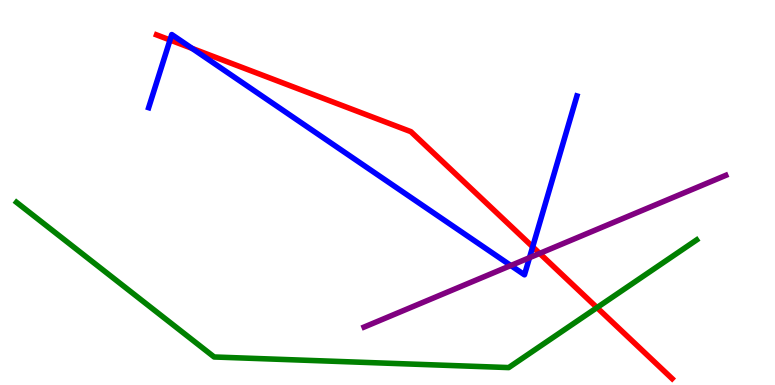[{'lines': ['blue', 'red'], 'intersections': [{'x': 2.19, 'y': 8.96}, {'x': 2.48, 'y': 8.74}, {'x': 6.87, 'y': 3.59}]}, {'lines': ['green', 'red'], 'intersections': [{'x': 7.7, 'y': 2.01}]}, {'lines': ['purple', 'red'], 'intersections': [{'x': 6.96, 'y': 3.42}]}, {'lines': ['blue', 'green'], 'intersections': []}, {'lines': ['blue', 'purple'], 'intersections': [{'x': 6.59, 'y': 3.1}, {'x': 6.83, 'y': 3.31}]}, {'lines': ['green', 'purple'], 'intersections': []}]